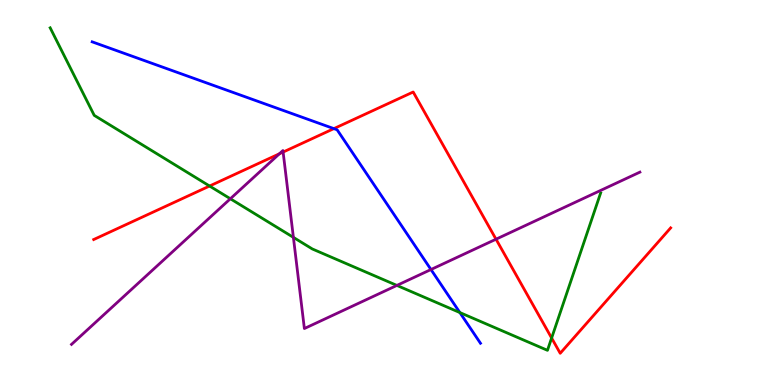[{'lines': ['blue', 'red'], 'intersections': [{'x': 4.31, 'y': 6.66}]}, {'lines': ['green', 'red'], 'intersections': [{'x': 2.7, 'y': 5.17}, {'x': 7.12, 'y': 1.22}]}, {'lines': ['purple', 'red'], 'intersections': [{'x': 3.61, 'y': 6.01}, {'x': 3.65, 'y': 6.05}, {'x': 6.4, 'y': 3.79}]}, {'lines': ['blue', 'green'], 'intersections': [{'x': 5.93, 'y': 1.88}]}, {'lines': ['blue', 'purple'], 'intersections': [{'x': 5.56, 'y': 3.0}]}, {'lines': ['green', 'purple'], 'intersections': [{'x': 2.97, 'y': 4.84}, {'x': 3.79, 'y': 3.83}, {'x': 5.12, 'y': 2.59}]}]